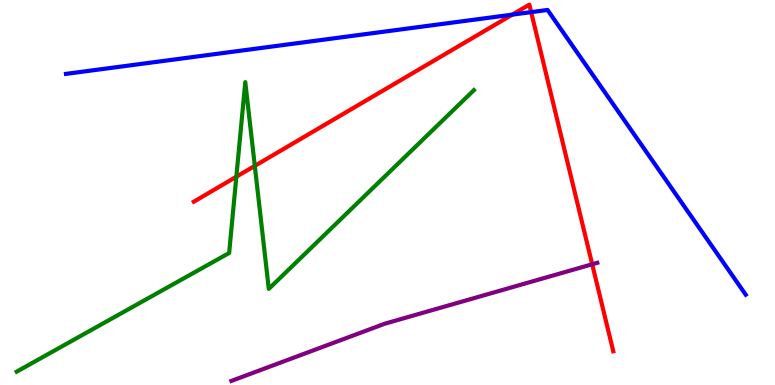[{'lines': ['blue', 'red'], 'intersections': [{'x': 6.61, 'y': 9.62}, {'x': 6.85, 'y': 9.68}]}, {'lines': ['green', 'red'], 'intersections': [{'x': 3.05, 'y': 5.41}, {'x': 3.29, 'y': 5.69}]}, {'lines': ['purple', 'red'], 'intersections': [{'x': 7.64, 'y': 3.14}]}, {'lines': ['blue', 'green'], 'intersections': []}, {'lines': ['blue', 'purple'], 'intersections': []}, {'lines': ['green', 'purple'], 'intersections': []}]